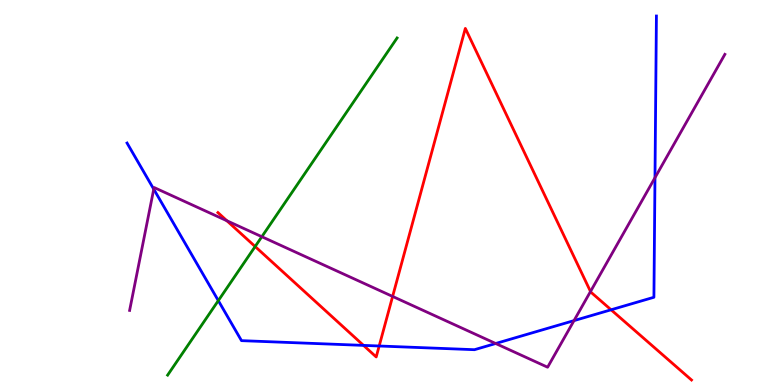[{'lines': ['blue', 'red'], 'intersections': [{'x': 4.69, 'y': 1.03}, {'x': 4.89, 'y': 1.01}, {'x': 7.88, 'y': 1.95}]}, {'lines': ['green', 'red'], 'intersections': [{'x': 3.29, 'y': 3.6}]}, {'lines': ['purple', 'red'], 'intersections': [{'x': 2.93, 'y': 4.27}, {'x': 5.07, 'y': 2.3}, {'x': 7.62, 'y': 2.43}]}, {'lines': ['blue', 'green'], 'intersections': [{'x': 2.82, 'y': 2.19}]}, {'lines': ['blue', 'purple'], 'intersections': [{'x': 1.98, 'y': 5.09}, {'x': 6.4, 'y': 1.08}, {'x': 7.41, 'y': 1.67}, {'x': 8.45, 'y': 5.38}]}, {'lines': ['green', 'purple'], 'intersections': [{'x': 3.38, 'y': 3.85}]}]